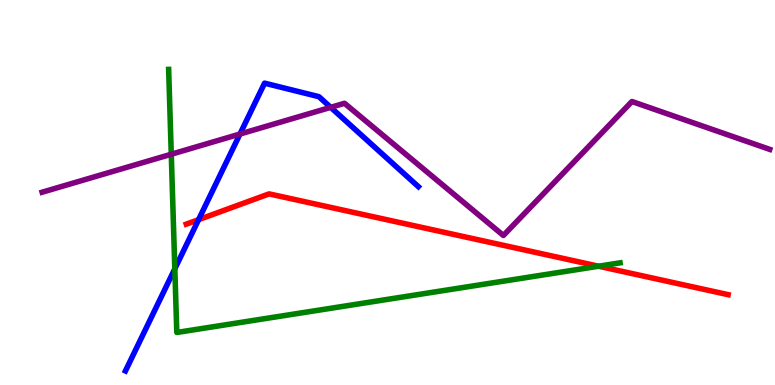[{'lines': ['blue', 'red'], 'intersections': [{'x': 2.56, 'y': 4.29}]}, {'lines': ['green', 'red'], 'intersections': [{'x': 7.72, 'y': 3.09}]}, {'lines': ['purple', 'red'], 'intersections': []}, {'lines': ['blue', 'green'], 'intersections': [{'x': 2.26, 'y': 3.02}]}, {'lines': ['blue', 'purple'], 'intersections': [{'x': 3.1, 'y': 6.52}, {'x': 4.27, 'y': 7.21}]}, {'lines': ['green', 'purple'], 'intersections': [{'x': 2.21, 'y': 5.99}]}]